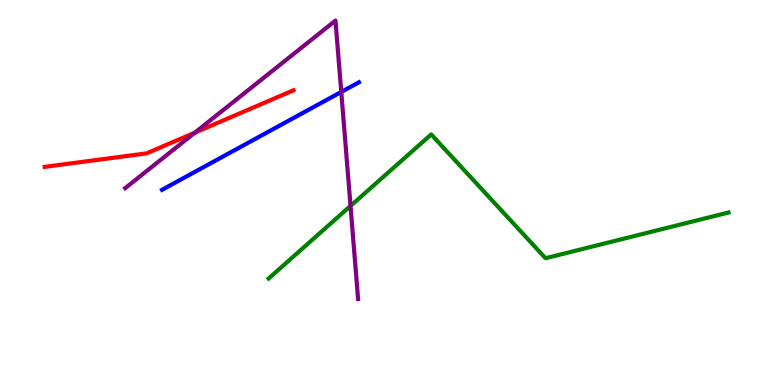[{'lines': ['blue', 'red'], 'intersections': []}, {'lines': ['green', 'red'], 'intersections': []}, {'lines': ['purple', 'red'], 'intersections': [{'x': 2.51, 'y': 6.55}]}, {'lines': ['blue', 'green'], 'intersections': []}, {'lines': ['blue', 'purple'], 'intersections': [{'x': 4.4, 'y': 7.61}]}, {'lines': ['green', 'purple'], 'intersections': [{'x': 4.52, 'y': 4.65}]}]